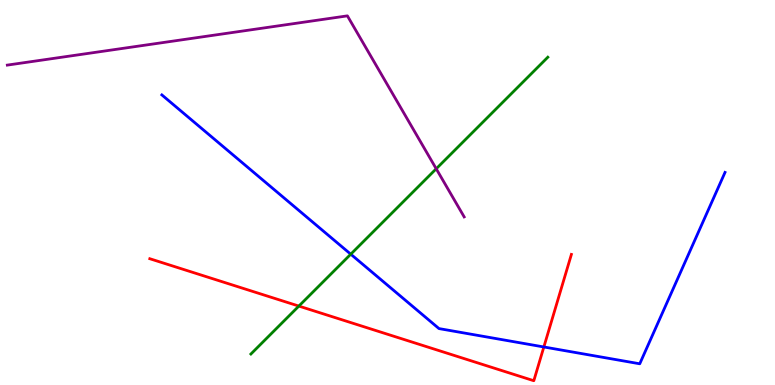[{'lines': ['blue', 'red'], 'intersections': [{'x': 7.02, 'y': 0.988}]}, {'lines': ['green', 'red'], 'intersections': [{'x': 3.86, 'y': 2.05}]}, {'lines': ['purple', 'red'], 'intersections': []}, {'lines': ['blue', 'green'], 'intersections': [{'x': 4.53, 'y': 3.4}]}, {'lines': ['blue', 'purple'], 'intersections': []}, {'lines': ['green', 'purple'], 'intersections': [{'x': 5.63, 'y': 5.62}]}]